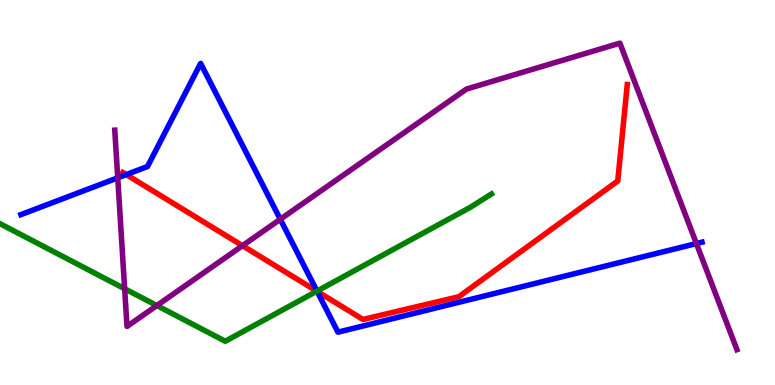[{'lines': ['blue', 'red'], 'intersections': [{'x': 1.63, 'y': 5.47}, {'x': 4.09, 'y': 2.43}]}, {'lines': ['green', 'red'], 'intersections': [{'x': 4.09, 'y': 2.44}]}, {'lines': ['purple', 'red'], 'intersections': [{'x': 3.13, 'y': 3.62}]}, {'lines': ['blue', 'green'], 'intersections': [{'x': 4.09, 'y': 2.44}]}, {'lines': ['blue', 'purple'], 'intersections': [{'x': 1.52, 'y': 5.38}, {'x': 3.62, 'y': 4.3}, {'x': 8.99, 'y': 3.67}]}, {'lines': ['green', 'purple'], 'intersections': [{'x': 1.61, 'y': 2.5}, {'x': 2.02, 'y': 2.06}]}]